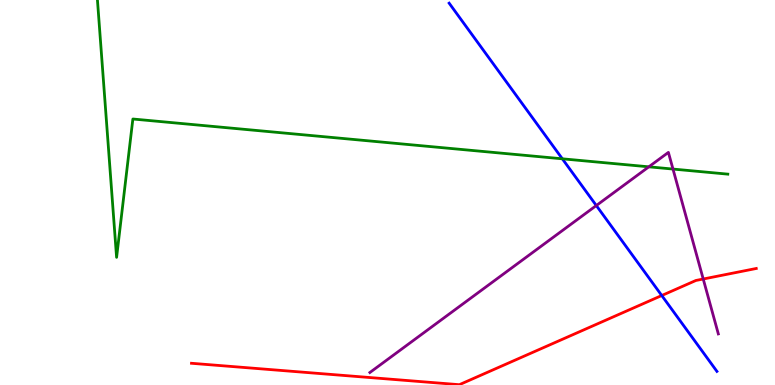[{'lines': ['blue', 'red'], 'intersections': [{'x': 8.54, 'y': 2.32}]}, {'lines': ['green', 'red'], 'intersections': []}, {'lines': ['purple', 'red'], 'intersections': [{'x': 9.07, 'y': 2.75}]}, {'lines': ['blue', 'green'], 'intersections': [{'x': 7.26, 'y': 5.88}]}, {'lines': ['blue', 'purple'], 'intersections': [{'x': 7.69, 'y': 4.66}]}, {'lines': ['green', 'purple'], 'intersections': [{'x': 8.37, 'y': 5.67}, {'x': 8.68, 'y': 5.61}]}]